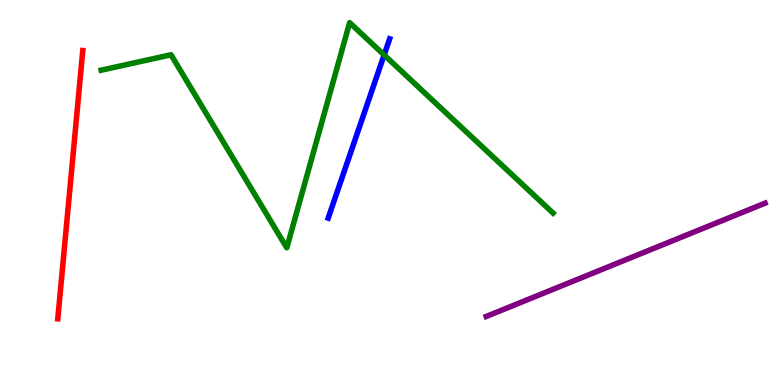[{'lines': ['blue', 'red'], 'intersections': []}, {'lines': ['green', 'red'], 'intersections': []}, {'lines': ['purple', 'red'], 'intersections': []}, {'lines': ['blue', 'green'], 'intersections': [{'x': 4.96, 'y': 8.57}]}, {'lines': ['blue', 'purple'], 'intersections': []}, {'lines': ['green', 'purple'], 'intersections': []}]